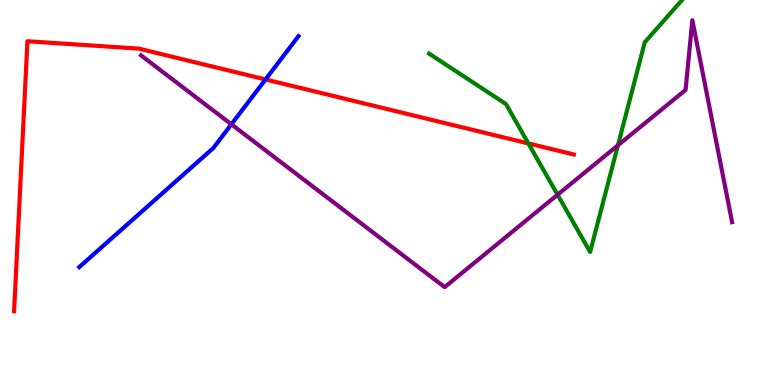[{'lines': ['blue', 'red'], 'intersections': [{'x': 3.43, 'y': 7.94}]}, {'lines': ['green', 'red'], 'intersections': [{'x': 6.82, 'y': 6.27}]}, {'lines': ['purple', 'red'], 'intersections': []}, {'lines': ['blue', 'green'], 'intersections': []}, {'lines': ['blue', 'purple'], 'intersections': [{'x': 2.99, 'y': 6.77}]}, {'lines': ['green', 'purple'], 'intersections': [{'x': 7.19, 'y': 4.94}, {'x': 7.97, 'y': 6.23}]}]